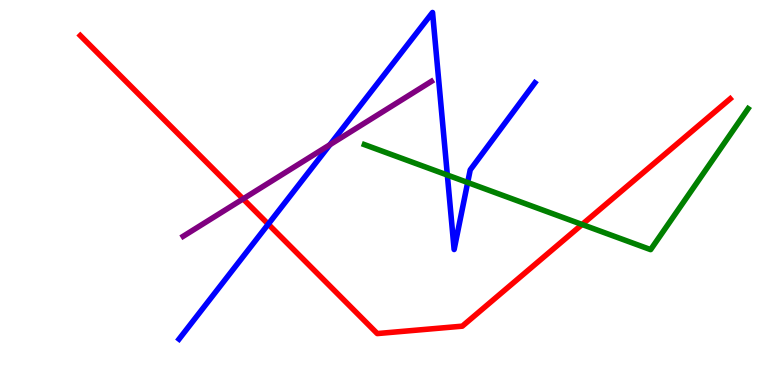[{'lines': ['blue', 'red'], 'intersections': [{'x': 3.46, 'y': 4.18}]}, {'lines': ['green', 'red'], 'intersections': [{'x': 7.51, 'y': 4.17}]}, {'lines': ['purple', 'red'], 'intersections': [{'x': 3.14, 'y': 4.83}]}, {'lines': ['blue', 'green'], 'intersections': [{'x': 5.77, 'y': 5.45}, {'x': 6.03, 'y': 5.26}]}, {'lines': ['blue', 'purple'], 'intersections': [{'x': 4.26, 'y': 6.24}]}, {'lines': ['green', 'purple'], 'intersections': []}]